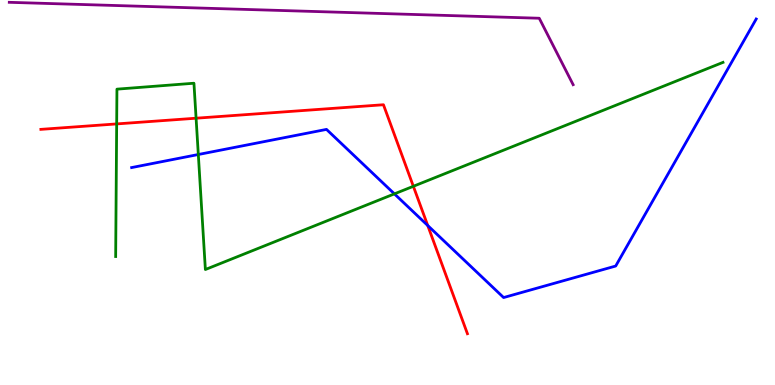[{'lines': ['blue', 'red'], 'intersections': [{'x': 5.52, 'y': 4.14}]}, {'lines': ['green', 'red'], 'intersections': [{'x': 1.51, 'y': 6.78}, {'x': 2.53, 'y': 6.93}, {'x': 5.33, 'y': 5.16}]}, {'lines': ['purple', 'red'], 'intersections': []}, {'lines': ['blue', 'green'], 'intersections': [{'x': 2.56, 'y': 5.99}, {'x': 5.09, 'y': 4.96}]}, {'lines': ['blue', 'purple'], 'intersections': []}, {'lines': ['green', 'purple'], 'intersections': []}]